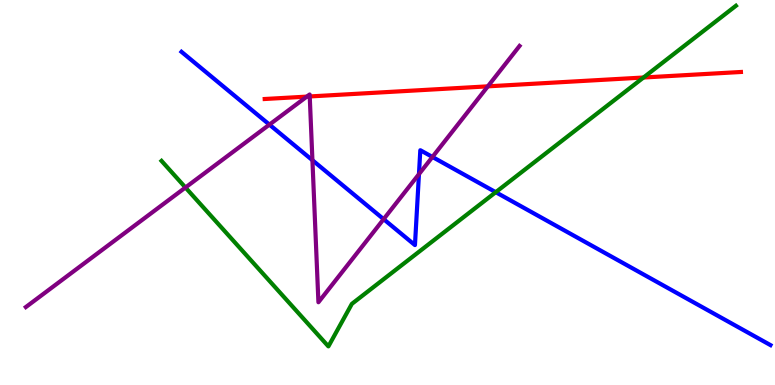[{'lines': ['blue', 'red'], 'intersections': []}, {'lines': ['green', 'red'], 'intersections': [{'x': 8.3, 'y': 7.99}]}, {'lines': ['purple', 'red'], 'intersections': [{'x': 3.96, 'y': 7.49}, {'x': 4.0, 'y': 7.49}, {'x': 6.29, 'y': 7.76}]}, {'lines': ['blue', 'green'], 'intersections': [{'x': 6.4, 'y': 5.01}]}, {'lines': ['blue', 'purple'], 'intersections': [{'x': 3.48, 'y': 6.76}, {'x': 4.03, 'y': 5.84}, {'x': 4.95, 'y': 4.31}, {'x': 5.41, 'y': 5.48}, {'x': 5.58, 'y': 5.92}]}, {'lines': ['green', 'purple'], 'intersections': [{'x': 2.39, 'y': 5.13}]}]